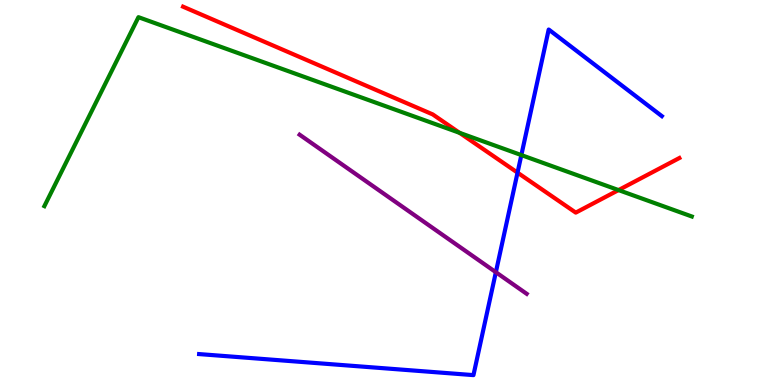[{'lines': ['blue', 'red'], 'intersections': [{'x': 6.68, 'y': 5.52}]}, {'lines': ['green', 'red'], 'intersections': [{'x': 5.93, 'y': 6.55}, {'x': 7.98, 'y': 5.06}]}, {'lines': ['purple', 'red'], 'intersections': []}, {'lines': ['blue', 'green'], 'intersections': [{'x': 6.73, 'y': 5.97}]}, {'lines': ['blue', 'purple'], 'intersections': [{'x': 6.4, 'y': 2.93}]}, {'lines': ['green', 'purple'], 'intersections': []}]